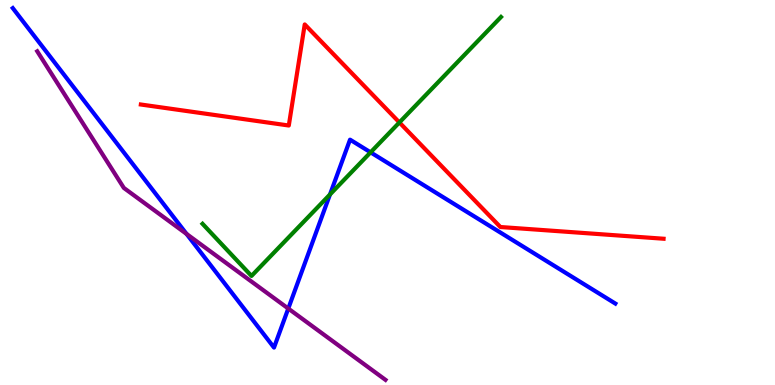[{'lines': ['blue', 'red'], 'intersections': []}, {'lines': ['green', 'red'], 'intersections': [{'x': 5.15, 'y': 6.82}]}, {'lines': ['purple', 'red'], 'intersections': []}, {'lines': ['blue', 'green'], 'intersections': [{'x': 4.26, 'y': 4.95}, {'x': 4.78, 'y': 6.04}]}, {'lines': ['blue', 'purple'], 'intersections': [{'x': 2.41, 'y': 3.92}, {'x': 3.72, 'y': 1.99}]}, {'lines': ['green', 'purple'], 'intersections': []}]